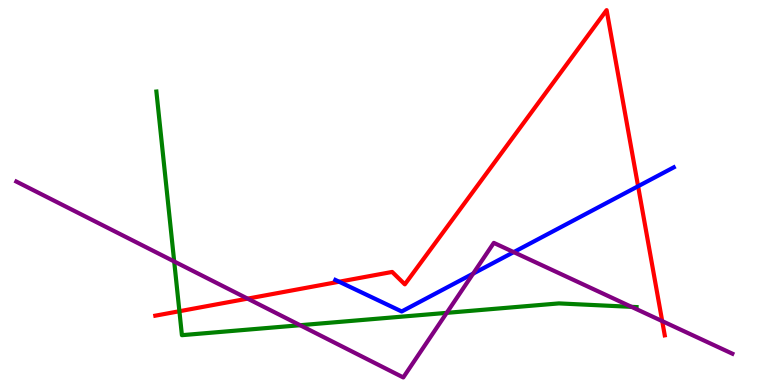[{'lines': ['blue', 'red'], 'intersections': [{'x': 4.38, 'y': 2.68}, {'x': 8.23, 'y': 5.16}]}, {'lines': ['green', 'red'], 'intersections': [{'x': 2.31, 'y': 1.92}]}, {'lines': ['purple', 'red'], 'intersections': [{'x': 3.19, 'y': 2.24}, {'x': 8.54, 'y': 1.66}]}, {'lines': ['blue', 'green'], 'intersections': []}, {'lines': ['blue', 'purple'], 'intersections': [{'x': 6.1, 'y': 2.89}, {'x': 6.63, 'y': 3.45}]}, {'lines': ['green', 'purple'], 'intersections': [{'x': 2.25, 'y': 3.21}, {'x': 3.87, 'y': 1.55}, {'x': 5.76, 'y': 1.87}, {'x': 8.15, 'y': 2.03}]}]